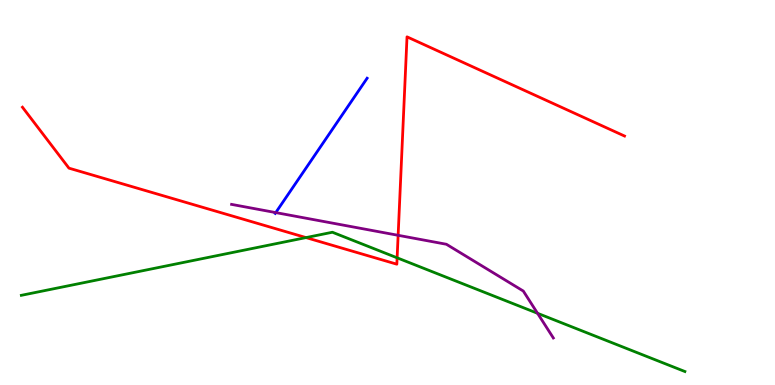[{'lines': ['blue', 'red'], 'intersections': []}, {'lines': ['green', 'red'], 'intersections': [{'x': 3.95, 'y': 3.83}, {'x': 5.12, 'y': 3.3}]}, {'lines': ['purple', 'red'], 'intersections': [{'x': 5.14, 'y': 3.89}]}, {'lines': ['blue', 'green'], 'intersections': []}, {'lines': ['blue', 'purple'], 'intersections': [{'x': 3.56, 'y': 4.48}]}, {'lines': ['green', 'purple'], 'intersections': [{'x': 6.94, 'y': 1.86}]}]